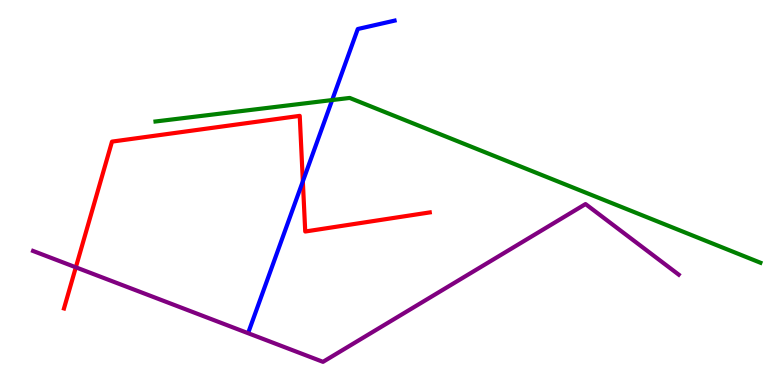[{'lines': ['blue', 'red'], 'intersections': [{'x': 3.91, 'y': 5.29}]}, {'lines': ['green', 'red'], 'intersections': []}, {'lines': ['purple', 'red'], 'intersections': [{'x': 0.978, 'y': 3.06}]}, {'lines': ['blue', 'green'], 'intersections': [{'x': 4.29, 'y': 7.4}]}, {'lines': ['blue', 'purple'], 'intersections': []}, {'lines': ['green', 'purple'], 'intersections': []}]